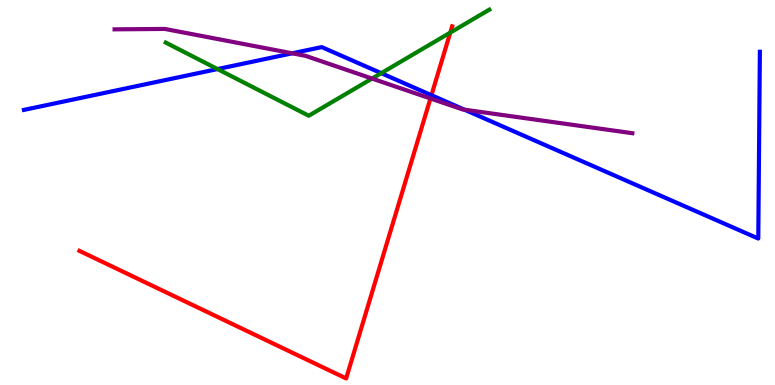[{'lines': ['blue', 'red'], 'intersections': [{'x': 5.57, 'y': 7.53}]}, {'lines': ['green', 'red'], 'intersections': [{'x': 5.81, 'y': 9.15}]}, {'lines': ['purple', 'red'], 'intersections': [{'x': 5.55, 'y': 7.44}]}, {'lines': ['blue', 'green'], 'intersections': [{'x': 2.81, 'y': 8.21}, {'x': 4.92, 'y': 8.1}]}, {'lines': ['blue', 'purple'], 'intersections': [{'x': 3.77, 'y': 8.62}, {'x': 5.99, 'y': 7.15}]}, {'lines': ['green', 'purple'], 'intersections': [{'x': 4.8, 'y': 7.96}]}]